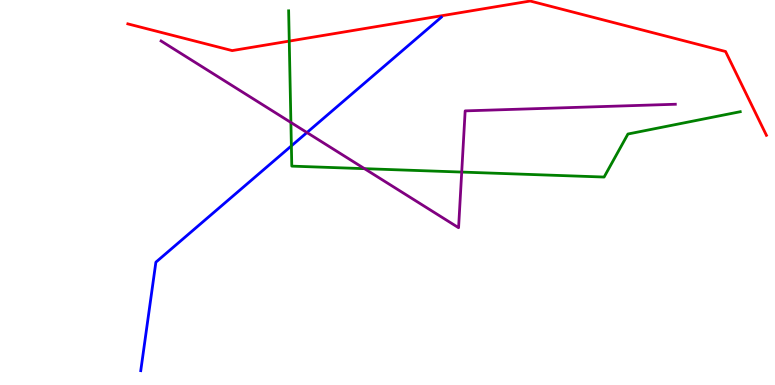[{'lines': ['blue', 'red'], 'intersections': []}, {'lines': ['green', 'red'], 'intersections': [{'x': 3.73, 'y': 8.93}]}, {'lines': ['purple', 'red'], 'intersections': []}, {'lines': ['blue', 'green'], 'intersections': [{'x': 3.76, 'y': 6.21}]}, {'lines': ['blue', 'purple'], 'intersections': [{'x': 3.96, 'y': 6.56}]}, {'lines': ['green', 'purple'], 'intersections': [{'x': 3.75, 'y': 6.82}, {'x': 4.7, 'y': 5.62}, {'x': 5.96, 'y': 5.53}]}]